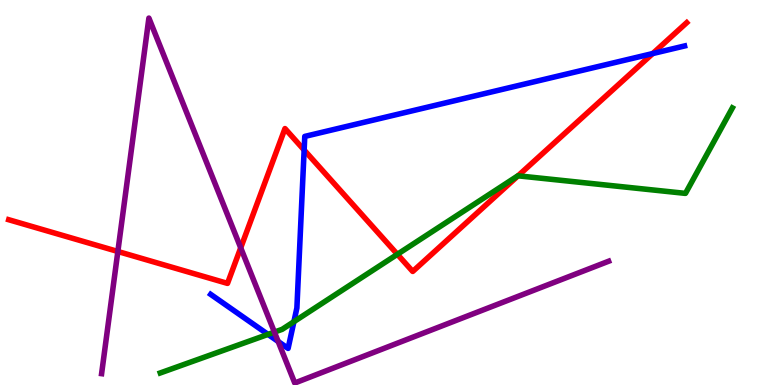[{'lines': ['blue', 'red'], 'intersections': [{'x': 3.92, 'y': 6.1}, {'x': 8.42, 'y': 8.61}]}, {'lines': ['green', 'red'], 'intersections': [{'x': 5.13, 'y': 3.39}, {'x': 6.68, 'y': 5.43}]}, {'lines': ['purple', 'red'], 'intersections': [{'x': 1.52, 'y': 3.47}, {'x': 3.11, 'y': 3.56}]}, {'lines': ['blue', 'green'], 'intersections': [{'x': 3.46, 'y': 1.31}, {'x': 3.79, 'y': 1.64}]}, {'lines': ['blue', 'purple'], 'intersections': [{'x': 3.59, 'y': 1.13}]}, {'lines': ['green', 'purple'], 'intersections': [{'x': 3.54, 'y': 1.37}]}]